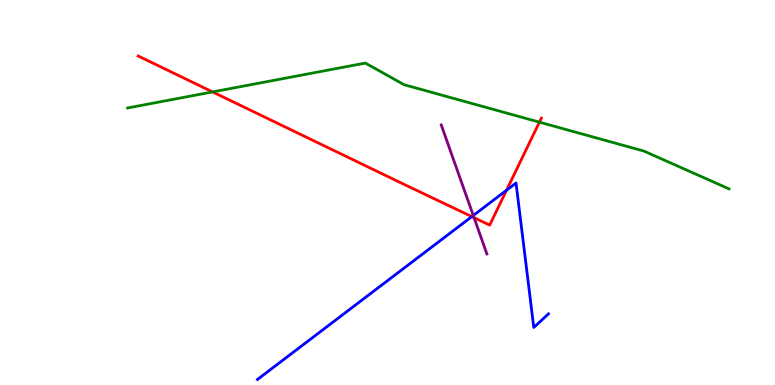[{'lines': ['blue', 'red'], 'intersections': [{'x': 6.09, 'y': 4.37}, {'x': 6.54, 'y': 5.06}]}, {'lines': ['green', 'red'], 'intersections': [{'x': 2.74, 'y': 7.61}, {'x': 6.96, 'y': 6.83}]}, {'lines': ['purple', 'red'], 'intersections': [{'x': 6.12, 'y': 4.35}]}, {'lines': ['blue', 'green'], 'intersections': []}, {'lines': ['blue', 'purple'], 'intersections': [{'x': 6.11, 'y': 4.4}]}, {'lines': ['green', 'purple'], 'intersections': []}]